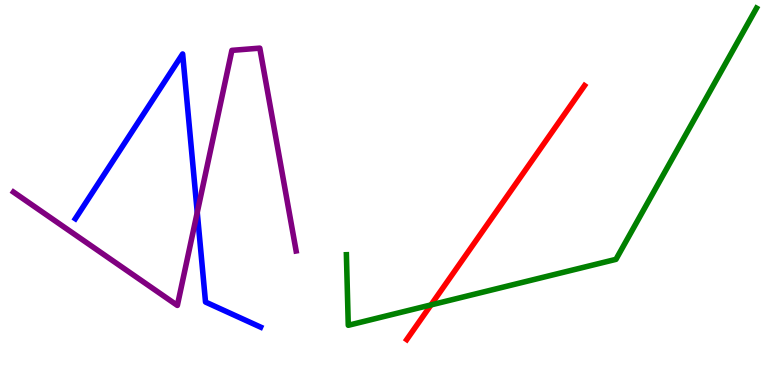[{'lines': ['blue', 'red'], 'intersections': []}, {'lines': ['green', 'red'], 'intersections': [{'x': 5.56, 'y': 2.08}]}, {'lines': ['purple', 'red'], 'intersections': []}, {'lines': ['blue', 'green'], 'intersections': []}, {'lines': ['blue', 'purple'], 'intersections': [{'x': 2.55, 'y': 4.48}]}, {'lines': ['green', 'purple'], 'intersections': []}]